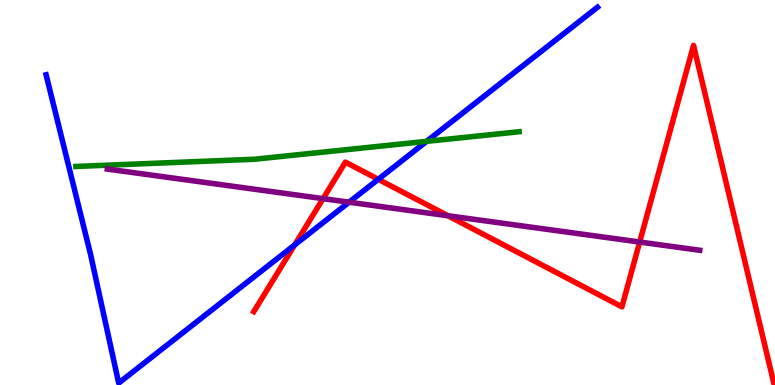[{'lines': ['blue', 'red'], 'intersections': [{'x': 3.8, 'y': 3.64}, {'x': 4.88, 'y': 5.34}]}, {'lines': ['green', 'red'], 'intersections': []}, {'lines': ['purple', 'red'], 'intersections': [{'x': 4.17, 'y': 4.84}, {'x': 5.78, 'y': 4.4}, {'x': 8.25, 'y': 3.71}]}, {'lines': ['blue', 'green'], 'intersections': [{'x': 5.5, 'y': 6.33}]}, {'lines': ['blue', 'purple'], 'intersections': [{'x': 4.5, 'y': 4.75}]}, {'lines': ['green', 'purple'], 'intersections': []}]